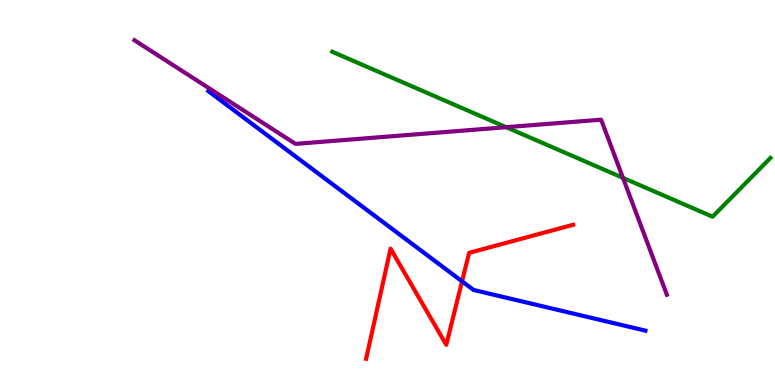[{'lines': ['blue', 'red'], 'intersections': [{'x': 5.96, 'y': 2.69}]}, {'lines': ['green', 'red'], 'intersections': []}, {'lines': ['purple', 'red'], 'intersections': []}, {'lines': ['blue', 'green'], 'intersections': []}, {'lines': ['blue', 'purple'], 'intersections': []}, {'lines': ['green', 'purple'], 'intersections': [{'x': 6.53, 'y': 6.7}, {'x': 8.04, 'y': 5.38}]}]